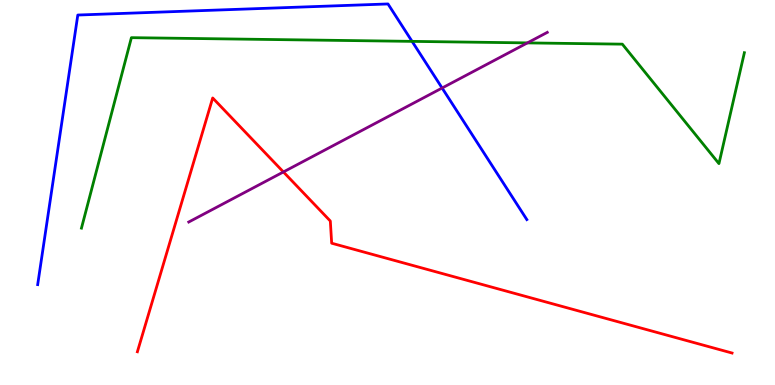[{'lines': ['blue', 'red'], 'intersections': []}, {'lines': ['green', 'red'], 'intersections': []}, {'lines': ['purple', 'red'], 'intersections': [{'x': 3.66, 'y': 5.53}]}, {'lines': ['blue', 'green'], 'intersections': [{'x': 5.32, 'y': 8.93}]}, {'lines': ['blue', 'purple'], 'intersections': [{'x': 5.7, 'y': 7.71}]}, {'lines': ['green', 'purple'], 'intersections': [{'x': 6.81, 'y': 8.89}]}]